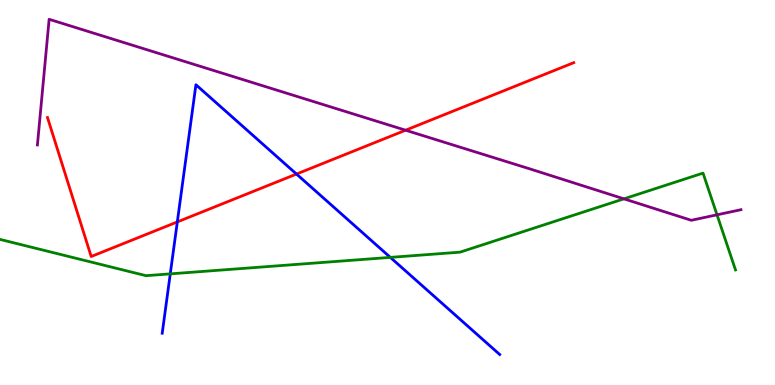[{'lines': ['blue', 'red'], 'intersections': [{'x': 2.29, 'y': 4.24}, {'x': 3.83, 'y': 5.48}]}, {'lines': ['green', 'red'], 'intersections': []}, {'lines': ['purple', 'red'], 'intersections': [{'x': 5.23, 'y': 6.62}]}, {'lines': ['blue', 'green'], 'intersections': [{'x': 2.2, 'y': 2.89}, {'x': 5.04, 'y': 3.31}]}, {'lines': ['blue', 'purple'], 'intersections': []}, {'lines': ['green', 'purple'], 'intersections': [{'x': 8.05, 'y': 4.84}, {'x': 9.25, 'y': 4.42}]}]